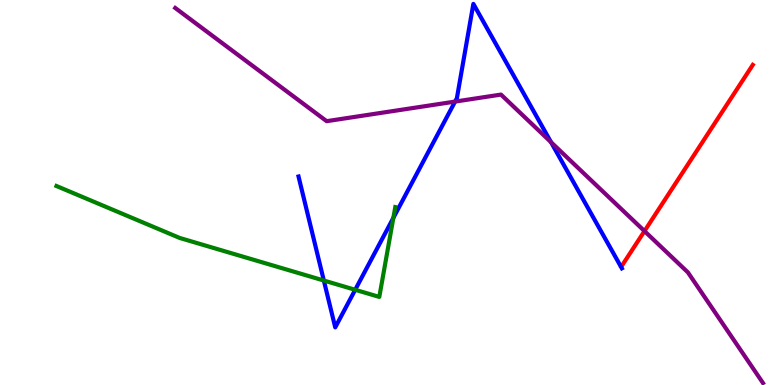[{'lines': ['blue', 'red'], 'intersections': []}, {'lines': ['green', 'red'], 'intersections': []}, {'lines': ['purple', 'red'], 'intersections': [{'x': 8.32, 'y': 4.0}]}, {'lines': ['blue', 'green'], 'intersections': [{'x': 4.18, 'y': 2.71}, {'x': 4.58, 'y': 2.47}, {'x': 5.08, 'y': 4.34}]}, {'lines': ['blue', 'purple'], 'intersections': [{'x': 5.87, 'y': 7.36}, {'x': 7.11, 'y': 6.31}]}, {'lines': ['green', 'purple'], 'intersections': []}]